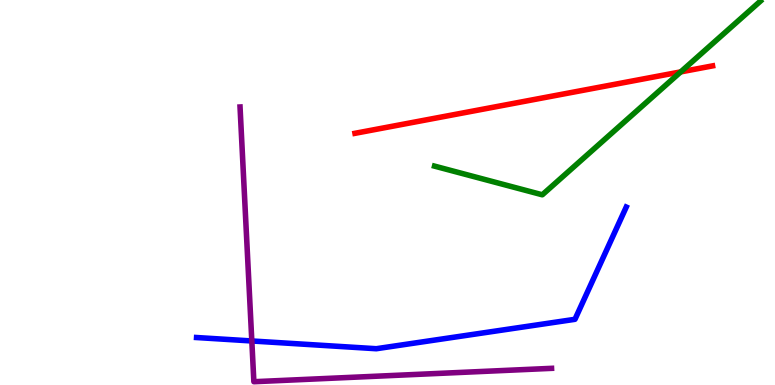[{'lines': ['blue', 'red'], 'intersections': []}, {'lines': ['green', 'red'], 'intersections': [{'x': 8.78, 'y': 8.13}]}, {'lines': ['purple', 'red'], 'intersections': []}, {'lines': ['blue', 'green'], 'intersections': []}, {'lines': ['blue', 'purple'], 'intersections': [{'x': 3.25, 'y': 1.14}]}, {'lines': ['green', 'purple'], 'intersections': []}]